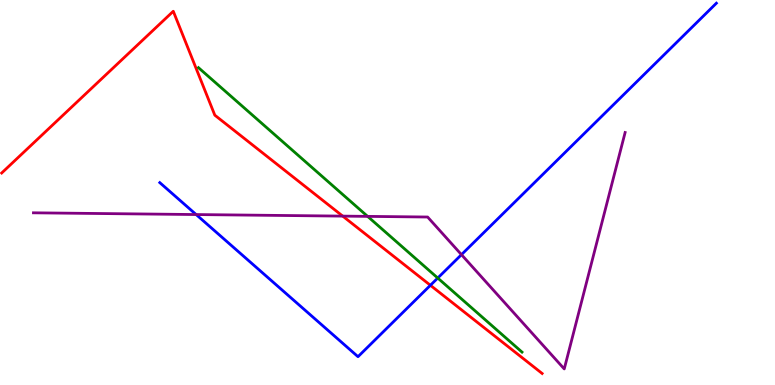[{'lines': ['blue', 'red'], 'intersections': [{'x': 5.55, 'y': 2.59}]}, {'lines': ['green', 'red'], 'intersections': []}, {'lines': ['purple', 'red'], 'intersections': [{'x': 4.42, 'y': 4.39}]}, {'lines': ['blue', 'green'], 'intersections': [{'x': 5.65, 'y': 2.78}]}, {'lines': ['blue', 'purple'], 'intersections': [{'x': 2.53, 'y': 4.43}, {'x': 5.95, 'y': 3.39}]}, {'lines': ['green', 'purple'], 'intersections': [{'x': 4.74, 'y': 4.38}]}]